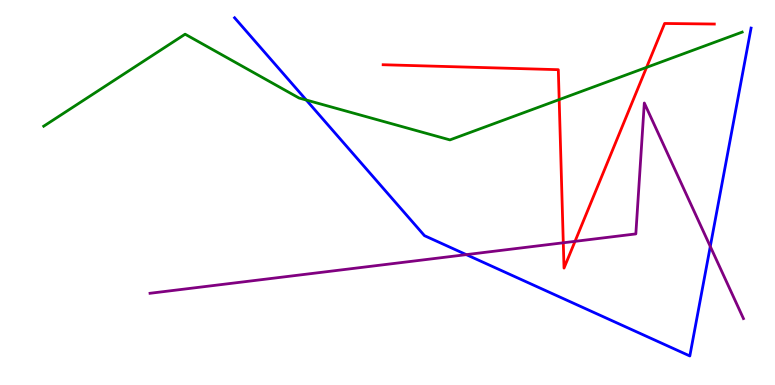[{'lines': ['blue', 'red'], 'intersections': []}, {'lines': ['green', 'red'], 'intersections': [{'x': 7.22, 'y': 7.41}, {'x': 8.34, 'y': 8.25}]}, {'lines': ['purple', 'red'], 'intersections': [{'x': 7.27, 'y': 3.69}, {'x': 7.42, 'y': 3.73}]}, {'lines': ['blue', 'green'], 'intersections': [{'x': 3.95, 'y': 7.4}]}, {'lines': ['blue', 'purple'], 'intersections': [{'x': 6.02, 'y': 3.39}, {'x': 9.16, 'y': 3.6}]}, {'lines': ['green', 'purple'], 'intersections': []}]